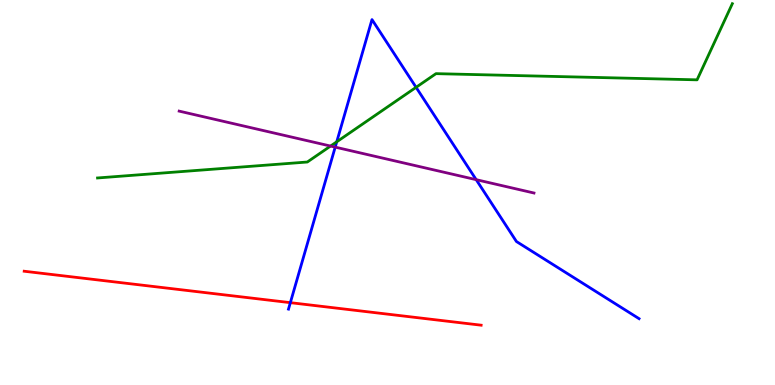[{'lines': ['blue', 'red'], 'intersections': [{'x': 3.75, 'y': 2.14}]}, {'lines': ['green', 'red'], 'intersections': []}, {'lines': ['purple', 'red'], 'intersections': []}, {'lines': ['blue', 'green'], 'intersections': [{'x': 4.35, 'y': 6.32}, {'x': 5.37, 'y': 7.73}]}, {'lines': ['blue', 'purple'], 'intersections': [{'x': 4.33, 'y': 6.18}, {'x': 6.14, 'y': 5.33}]}, {'lines': ['green', 'purple'], 'intersections': [{'x': 4.27, 'y': 6.21}]}]